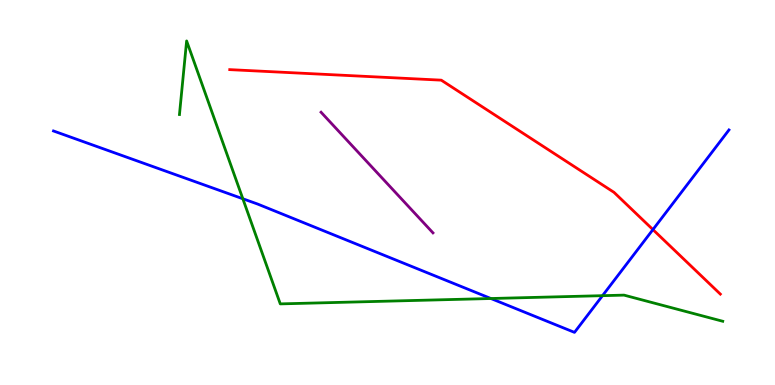[{'lines': ['blue', 'red'], 'intersections': [{'x': 8.42, 'y': 4.04}]}, {'lines': ['green', 'red'], 'intersections': []}, {'lines': ['purple', 'red'], 'intersections': []}, {'lines': ['blue', 'green'], 'intersections': [{'x': 3.13, 'y': 4.84}, {'x': 6.33, 'y': 2.25}, {'x': 7.77, 'y': 2.32}]}, {'lines': ['blue', 'purple'], 'intersections': []}, {'lines': ['green', 'purple'], 'intersections': []}]